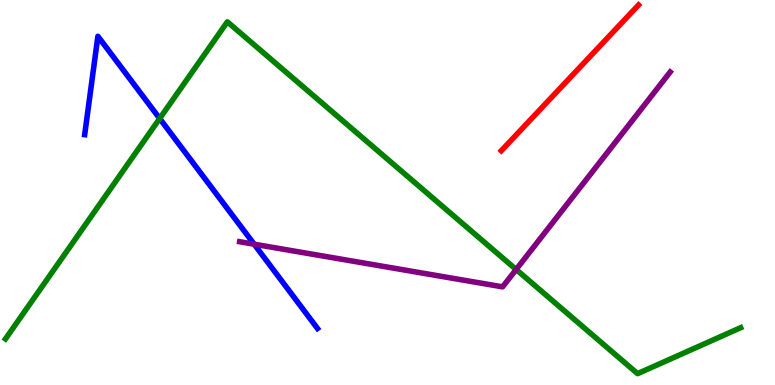[{'lines': ['blue', 'red'], 'intersections': []}, {'lines': ['green', 'red'], 'intersections': []}, {'lines': ['purple', 'red'], 'intersections': []}, {'lines': ['blue', 'green'], 'intersections': [{'x': 2.06, 'y': 6.92}]}, {'lines': ['blue', 'purple'], 'intersections': [{'x': 3.28, 'y': 3.66}]}, {'lines': ['green', 'purple'], 'intersections': [{'x': 6.66, 'y': 3.0}]}]